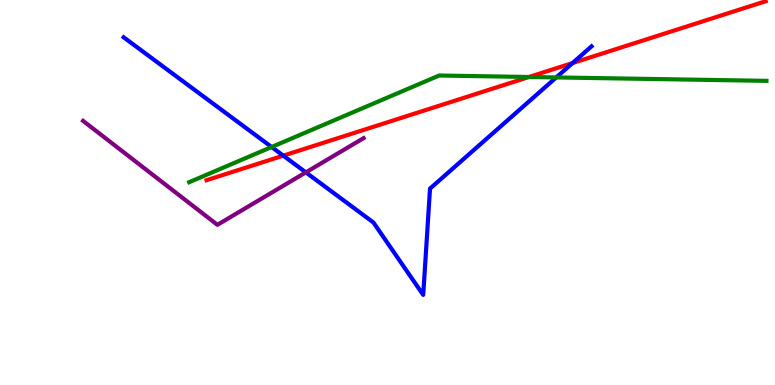[{'lines': ['blue', 'red'], 'intersections': [{'x': 3.66, 'y': 5.96}, {'x': 7.39, 'y': 8.36}]}, {'lines': ['green', 'red'], 'intersections': [{'x': 6.83, 'y': 8.0}]}, {'lines': ['purple', 'red'], 'intersections': []}, {'lines': ['blue', 'green'], 'intersections': [{'x': 3.5, 'y': 6.18}, {'x': 7.18, 'y': 7.99}]}, {'lines': ['blue', 'purple'], 'intersections': [{'x': 3.95, 'y': 5.52}]}, {'lines': ['green', 'purple'], 'intersections': []}]